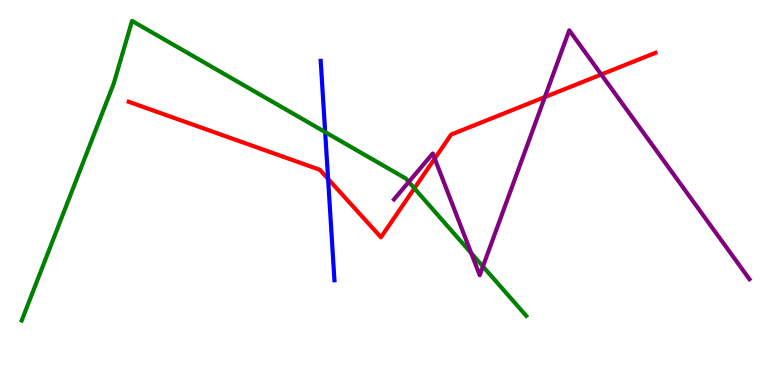[{'lines': ['blue', 'red'], 'intersections': [{'x': 4.23, 'y': 5.35}]}, {'lines': ['green', 'red'], 'intersections': [{'x': 5.35, 'y': 5.11}]}, {'lines': ['purple', 'red'], 'intersections': [{'x': 5.61, 'y': 5.88}, {'x': 7.03, 'y': 7.48}, {'x': 7.76, 'y': 8.06}]}, {'lines': ['blue', 'green'], 'intersections': [{'x': 4.2, 'y': 6.57}]}, {'lines': ['blue', 'purple'], 'intersections': []}, {'lines': ['green', 'purple'], 'intersections': [{'x': 5.27, 'y': 5.27}, {'x': 6.08, 'y': 3.43}, {'x': 6.23, 'y': 3.08}]}]